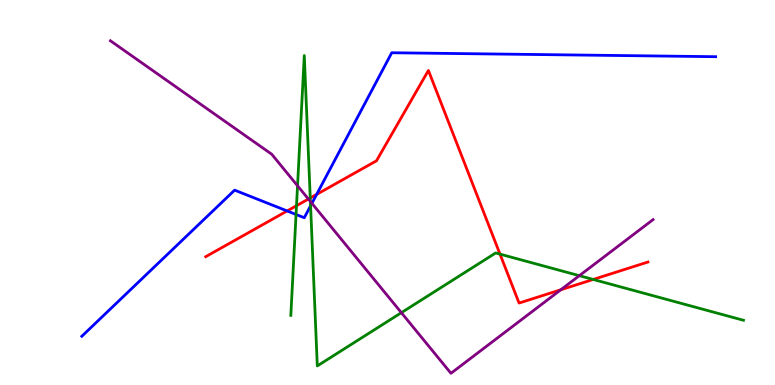[{'lines': ['blue', 'red'], 'intersections': [{'x': 3.71, 'y': 4.52}, {'x': 4.09, 'y': 4.95}]}, {'lines': ['green', 'red'], 'intersections': [{'x': 3.83, 'y': 4.66}, {'x': 4.0, 'y': 4.86}, {'x': 6.45, 'y': 3.4}, {'x': 7.65, 'y': 2.74}]}, {'lines': ['purple', 'red'], 'intersections': [{'x': 3.98, 'y': 4.83}, {'x': 7.24, 'y': 2.47}]}, {'lines': ['blue', 'green'], 'intersections': [{'x': 3.82, 'y': 4.43}, {'x': 4.01, 'y': 4.65}]}, {'lines': ['blue', 'purple'], 'intersections': [{'x': 4.02, 'y': 4.72}]}, {'lines': ['green', 'purple'], 'intersections': [{'x': 3.84, 'y': 5.17}, {'x': 4.01, 'y': 4.77}, {'x': 5.18, 'y': 1.88}, {'x': 7.48, 'y': 2.84}]}]